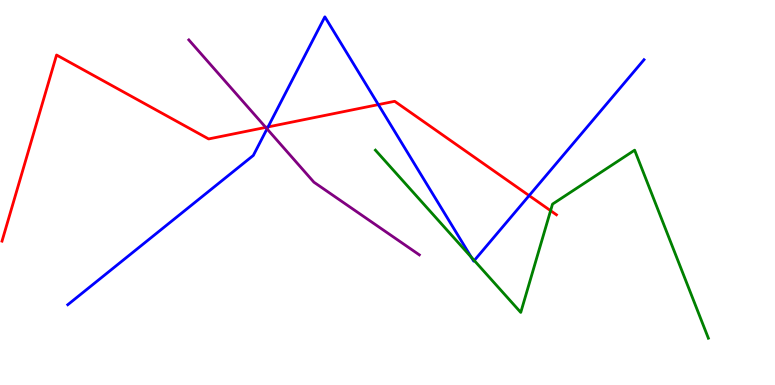[{'lines': ['blue', 'red'], 'intersections': [{'x': 3.46, 'y': 6.7}, {'x': 4.88, 'y': 7.28}, {'x': 6.83, 'y': 4.92}]}, {'lines': ['green', 'red'], 'intersections': [{'x': 7.1, 'y': 4.53}]}, {'lines': ['purple', 'red'], 'intersections': [{'x': 3.43, 'y': 6.69}]}, {'lines': ['blue', 'green'], 'intersections': [{'x': 6.08, 'y': 3.32}, {'x': 6.12, 'y': 3.23}]}, {'lines': ['blue', 'purple'], 'intersections': [{'x': 3.45, 'y': 6.65}]}, {'lines': ['green', 'purple'], 'intersections': []}]